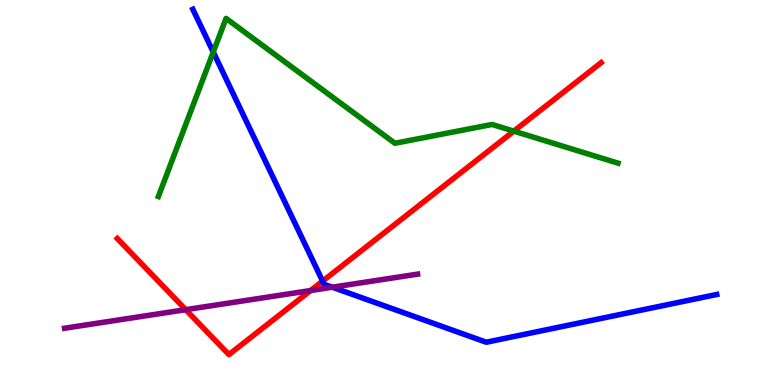[{'lines': ['blue', 'red'], 'intersections': [{'x': 4.16, 'y': 2.7}]}, {'lines': ['green', 'red'], 'intersections': [{'x': 6.63, 'y': 6.59}]}, {'lines': ['purple', 'red'], 'intersections': [{'x': 2.4, 'y': 1.96}, {'x': 4.01, 'y': 2.45}]}, {'lines': ['blue', 'green'], 'intersections': [{'x': 2.75, 'y': 8.65}]}, {'lines': ['blue', 'purple'], 'intersections': [{'x': 4.29, 'y': 2.54}]}, {'lines': ['green', 'purple'], 'intersections': []}]